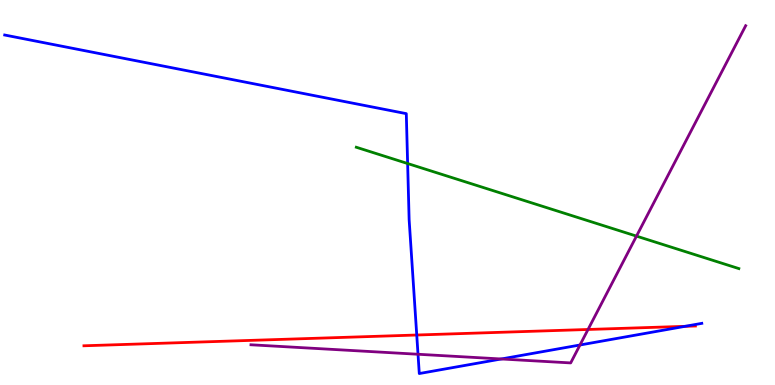[{'lines': ['blue', 'red'], 'intersections': [{'x': 5.38, 'y': 1.3}, {'x': 8.84, 'y': 1.52}]}, {'lines': ['green', 'red'], 'intersections': []}, {'lines': ['purple', 'red'], 'intersections': [{'x': 7.59, 'y': 1.44}]}, {'lines': ['blue', 'green'], 'intersections': [{'x': 5.26, 'y': 5.75}]}, {'lines': ['blue', 'purple'], 'intersections': [{'x': 5.39, 'y': 0.799}, {'x': 6.47, 'y': 0.676}, {'x': 7.48, 'y': 1.04}]}, {'lines': ['green', 'purple'], 'intersections': [{'x': 8.21, 'y': 3.87}]}]